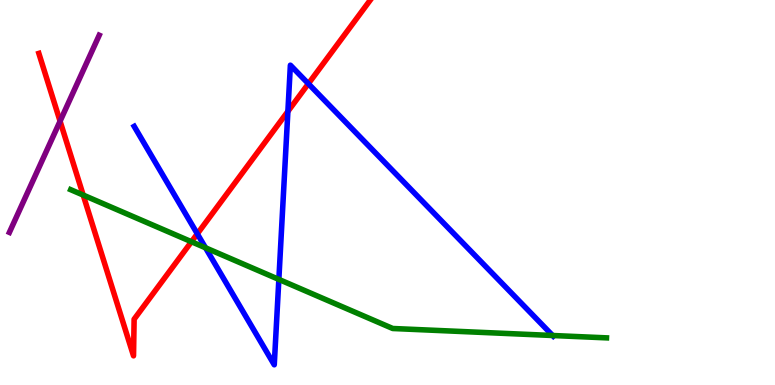[{'lines': ['blue', 'red'], 'intersections': [{'x': 2.55, 'y': 3.93}, {'x': 3.71, 'y': 7.11}, {'x': 3.98, 'y': 7.83}]}, {'lines': ['green', 'red'], 'intersections': [{'x': 1.07, 'y': 4.93}, {'x': 2.47, 'y': 3.72}]}, {'lines': ['purple', 'red'], 'intersections': [{'x': 0.775, 'y': 6.85}]}, {'lines': ['blue', 'green'], 'intersections': [{'x': 2.65, 'y': 3.56}, {'x': 3.6, 'y': 2.74}, {'x': 7.13, 'y': 1.29}]}, {'lines': ['blue', 'purple'], 'intersections': []}, {'lines': ['green', 'purple'], 'intersections': []}]